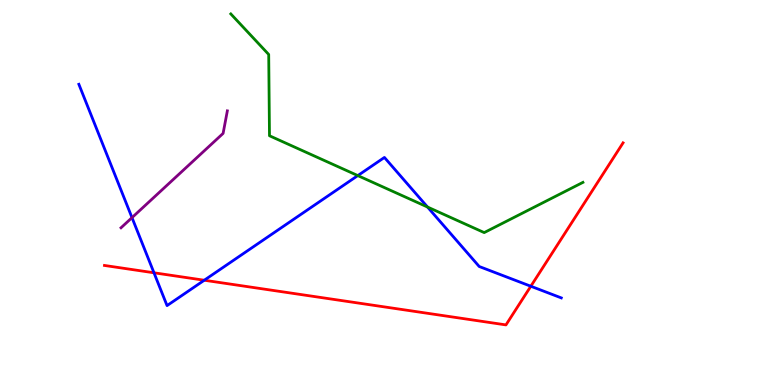[{'lines': ['blue', 'red'], 'intersections': [{'x': 1.99, 'y': 2.91}, {'x': 2.64, 'y': 2.72}, {'x': 6.85, 'y': 2.57}]}, {'lines': ['green', 'red'], 'intersections': []}, {'lines': ['purple', 'red'], 'intersections': []}, {'lines': ['blue', 'green'], 'intersections': [{'x': 4.62, 'y': 5.44}, {'x': 5.52, 'y': 4.62}]}, {'lines': ['blue', 'purple'], 'intersections': [{'x': 1.7, 'y': 4.35}]}, {'lines': ['green', 'purple'], 'intersections': []}]